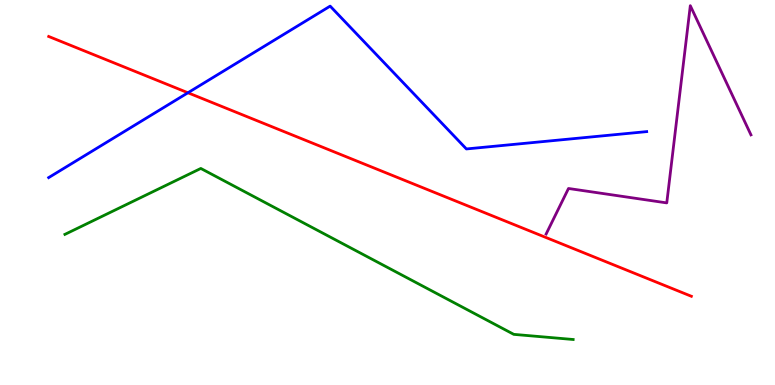[{'lines': ['blue', 'red'], 'intersections': [{'x': 2.42, 'y': 7.59}]}, {'lines': ['green', 'red'], 'intersections': []}, {'lines': ['purple', 'red'], 'intersections': []}, {'lines': ['blue', 'green'], 'intersections': []}, {'lines': ['blue', 'purple'], 'intersections': []}, {'lines': ['green', 'purple'], 'intersections': []}]